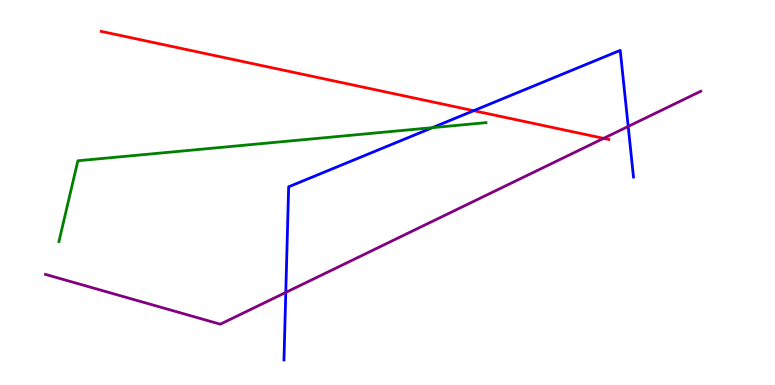[{'lines': ['blue', 'red'], 'intersections': [{'x': 6.11, 'y': 7.13}]}, {'lines': ['green', 'red'], 'intersections': []}, {'lines': ['purple', 'red'], 'intersections': [{'x': 7.79, 'y': 6.41}]}, {'lines': ['blue', 'green'], 'intersections': [{'x': 5.58, 'y': 6.68}]}, {'lines': ['blue', 'purple'], 'intersections': [{'x': 3.69, 'y': 2.4}, {'x': 8.11, 'y': 6.72}]}, {'lines': ['green', 'purple'], 'intersections': []}]